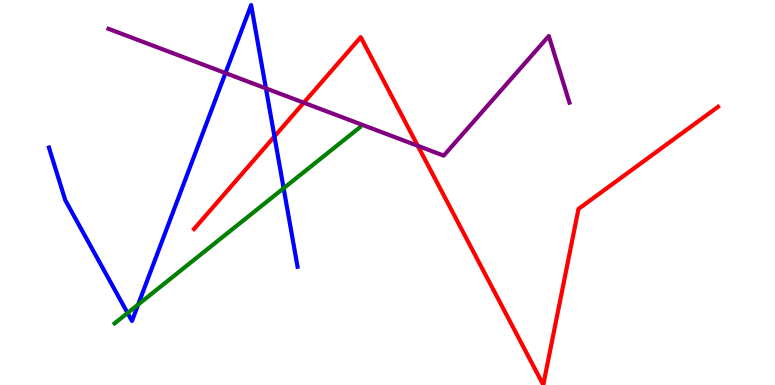[{'lines': ['blue', 'red'], 'intersections': [{'x': 3.54, 'y': 6.46}]}, {'lines': ['green', 'red'], 'intersections': []}, {'lines': ['purple', 'red'], 'intersections': [{'x': 3.92, 'y': 7.33}, {'x': 5.39, 'y': 6.21}]}, {'lines': ['blue', 'green'], 'intersections': [{'x': 1.65, 'y': 1.87}, {'x': 1.78, 'y': 2.09}, {'x': 3.66, 'y': 5.11}]}, {'lines': ['blue', 'purple'], 'intersections': [{'x': 2.91, 'y': 8.1}, {'x': 3.43, 'y': 7.7}]}, {'lines': ['green', 'purple'], 'intersections': []}]